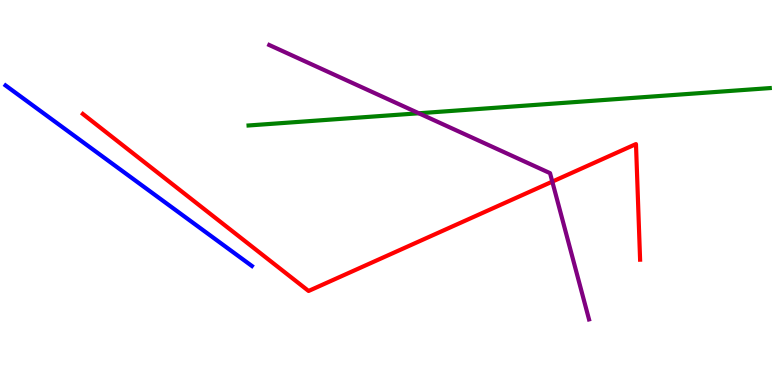[{'lines': ['blue', 'red'], 'intersections': []}, {'lines': ['green', 'red'], 'intersections': []}, {'lines': ['purple', 'red'], 'intersections': [{'x': 7.13, 'y': 5.28}]}, {'lines': ['blue', 'green'], 'intersections': []}, {'lines': ['blue', 'purple'], 'intersections': []}, {'lines': ['green', 'purple'], 'intersections': [{'x': 5.4, 'y': 7.06}]}]